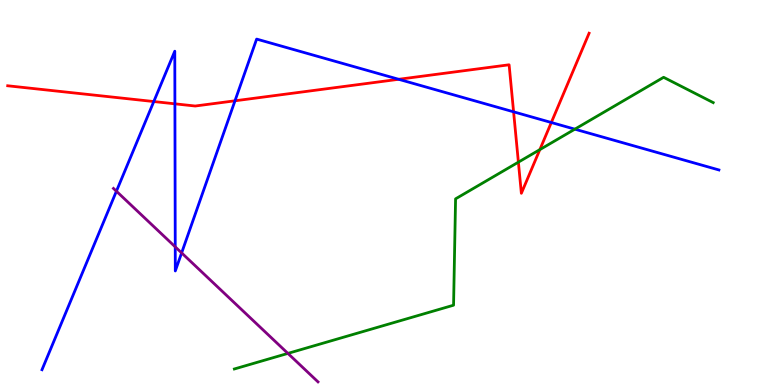[{'lines': ['blue', 'red'], 'intersections': [{'x': 1.98, 'y': 7.36}, {'x': 2.26, 'y': 7.3}, {'x': 3.03, 'y': 7.38}, {'x': 5.14, 'y': 7.94}, {'x': 6.63, 'y': 7.1}, {'x': 7.11, 'y': 6.82}]}, {'lines': ['green', 'red'], 'intersections': [{'x': 6.69, 'y': 5.79}, {'x': 6.97, 'y': 6.11}]}, {'lines': ['purple', 'red'], 'intersections': []}, {'lines': ['blue', 'green'], 'intersections': [{'x': 7.42, 'y': 6.64}]}, {'lines': ['blue', 'purple'], 'intersections': [{'x': 1.5, 'y': 5.03}, {'x': 2.26, 'y': 3.59}, {'x': 2.34, 'y': 3.43}]}, {'lines': ['green', 'purple'], 'intersections': [{'x': 3.71, 'y': 0.821}]}]